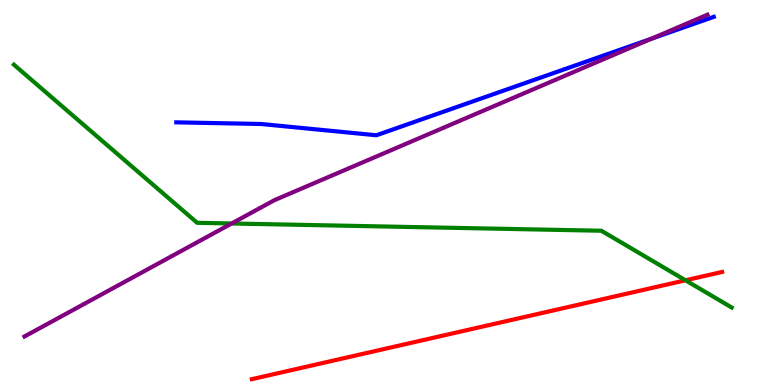[{'lines': ['blue', 'red'], 'intersections': []}, {'lines': ['green', 'red'], 'intersections': [{'x': 8.85, 'y': 2.72}]}, {'lines': ['purple', 'red'], 'intersections': []}, {'lines': ['blue', 'green'], 'intersections': []}, {'lines': ['blue', 'purple'], 'intersections': [{'x': 8.4, 'y': 8.99}]}, {'lines': ['green', 'purple'], 'intersections': [{'x': 2.99, 'y': 4.2}]}]